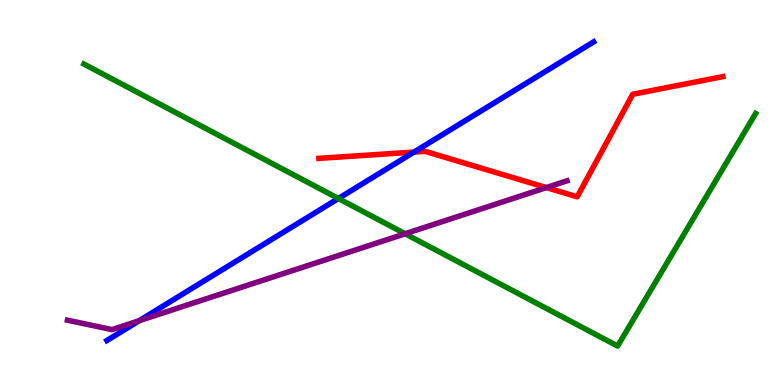[{'lines': ['blue', 'red'], 'intersections': [{'x': 5.34, 'y': 6.05}]}, {'lines': ['green', 'red'], 'intersections': []}, {'lines': ['purple', 'red'], 'intersections': [{'x': 7.05, 'y': 5.13}]}, {'lines': ['blue', 'green'], 'intersections': [{'x': 4.37, 'y': 4.84}]}, {'lines': ['blue', 'purple'], 'intersections': [{'x': 1.8, 'y': 1.67}]}, {'lines': ['green', 'purple'], 'intersections': [{'x': 5.23, 'y': 3.93}]}]